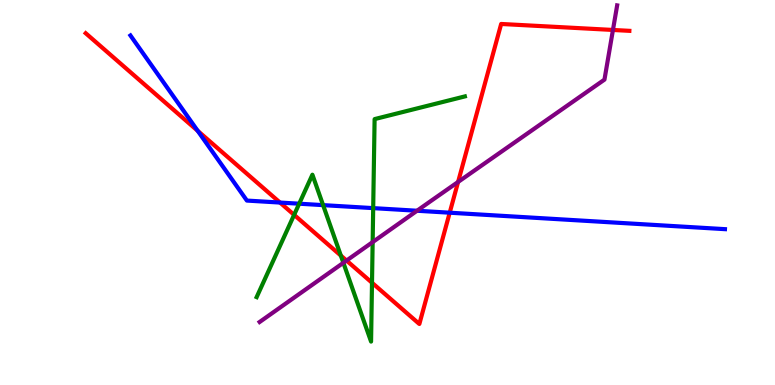[{'lines': ['blue', 'red'], 'intersections': [{'x': 2.55, 'y': 6.6}, {'x': 3.61, 'y': 4.74}, {'x': 5.8, 'y': 4.48}]}, {'lines': ['green', 'red'], 'intersections': [{'x': 3.8, 'y': 4.42}, {'x': 4.4, 'y': 3.36}, {'x': 4.8, 'y': 2.66}]}, {'lines': ['purple', 'red'], 'intersections': [{'x': 4.47, 'y': 3.23}, {'x': 5.91, 'y': 5.27}, {'x': 7.91, 'y': 9.22}]}, {'lines': ['blue', 'green'], 'intersections': [{'x': 3.86, 'y': 4.71}, {'x': 4.17, 'y': 4.67}, {'x': 4.82, 'y': 4.59}]}, {'lines': ['blue', 'purple'], 'intersections': [{'x': 5.38, 'y': 4.53}]}, {'lines': ['green', 'purple'], 'intersections': [{'x': 4.43, 'y': 3.17}, {'x': 4.81, 'y': 3.71}]}]